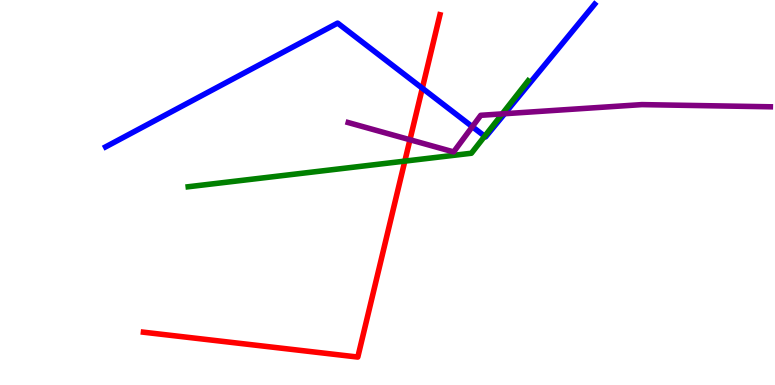[{'lines': ['blue', 'red'], 'intersections': [{'x': 5.45, 'y': 7.71}]}, {'lines': ['green', 'red'], 'intersections': [{'x': 5.22, 'y': 5.82}]}, {'lines': ['purple', 'red'], 'intersections': [{'x': 5.29, 'y': 6.37}]}, {'lines': ['blue', 'green'], 'intersections': [{'x': 6.25, 'y': 6.46}]}, {'lines': ['blue', 'purple'], 'intersections': [{'x': 6.09, 'y': 6.71}, {'x': 6.51, 'y': 7.05}]}, {'lines': ['green', 'purple'], 'intersections': [{'x': 6.48, 'y': 7.04}]}]